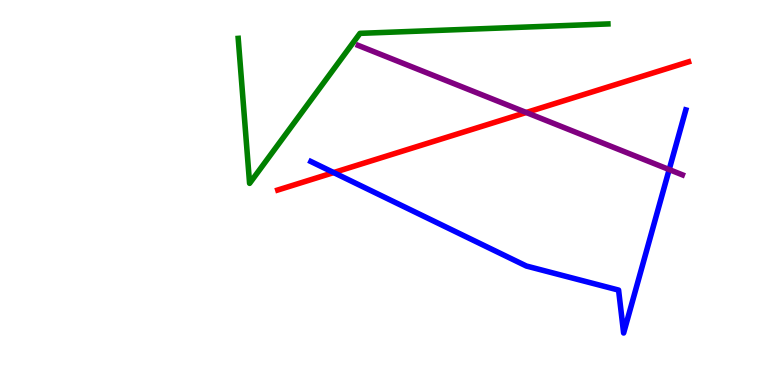[{'lines': ['blue', 'red'], 'intersections': [{'x': 4.31, 'y': 5.52}]}, {'lines': ['green', 'red'], 'intersections': []}, {'lines': ['purple', 'red'], 'intersections': [{'x': 6.79, 'y': 7.08}]}, {'lines': ['blue', 'green'], 'intersections': []}, {'lines': ['blue', 'purple'], 'intersections': [{'x': 8.63, 'y': 5.6}]}, {'lines': ['green', 'purple'], 'intersections': []}]